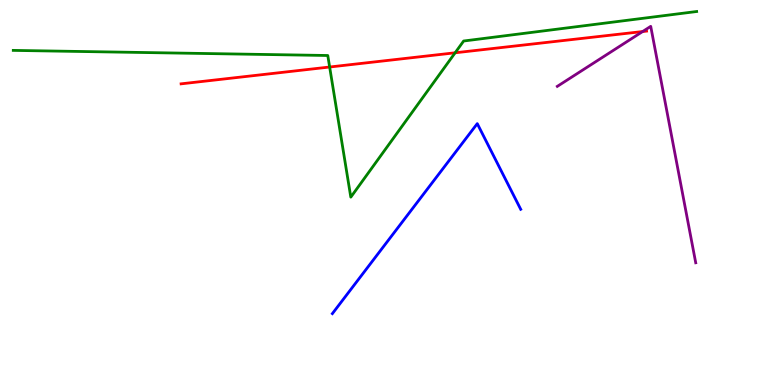[{'lines': ['blue', 'red'], 'intersections': []}, {'lines': ['green', 'red'], 'intersections': [{'x': 4.25, 'y': 8.26}, {'x': 5.87, 'y': 8.63}]}, {'lines': ['purple', 'red'], 'intersections': [{'x': 8.29, 'y': 9.18}]}, {'lines': ['blue', 'green'], 'intersections': []}, {'lines': ['blue', 'purple'], 'intersections': []}, {'lines': ['green', 'purple'], 'intersections': []}]